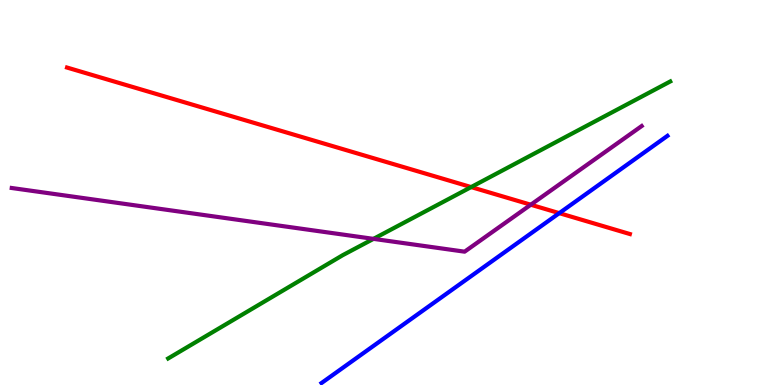[{'lines': ['blue', 'red'], 'intersections': [{'x': 7.22, 'y': 4.46}]}, {'lines': ['green', 'red'], 'intersections': [{'x': 6.08, 'y': 5.14}]}, {'lines': ['purple', 'red'], 'intersections': [{'x': 6.85, 'y': 4.68}]}, {'lines': ['blue', 'green'], 'intersections': []}, {'lines': ['blue', 'purple'], 'intersections': []}, {'lines': ['green', 'purple'], 'intersections': [{'x': 4.82, 'y': 3.8}]}]